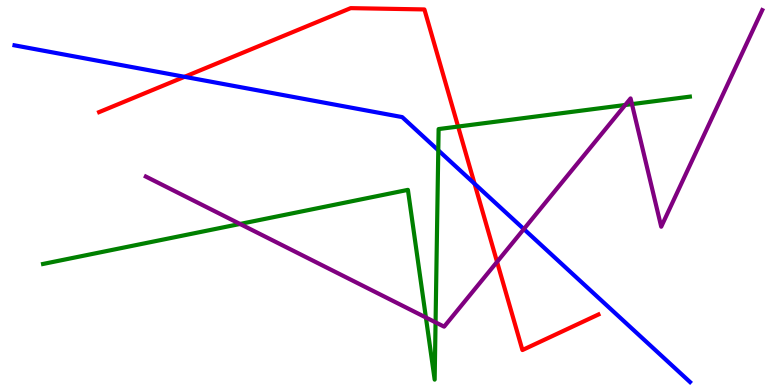[{'lines': ['blue', 'red'], 'intersections': [{'x': 2.38, 'y': 8.0}, {'x': 6.12, 'y': 5.23}]}, {'lines': ['green', 'red'], 'intersections': [{'x': 5.91, 'y': 6.71}]}, {'lines': ['purple', 'red'], 'intersections': [{'x': 6.41, 'y': 3.2}]}, {'lines': ['blue', 'green'], 'intersections': [{'x': 5.66, 'y': 6.1}]}, {'lines': ['blue', 'purple'], 'intersections': [{'x': 6.76, 'y': 4.05}]}, {'lines': ['green', 'purple'], 'intersections': [{'x': 3.1, 'y': 4.18}, {'x': 5.5, 'y': 1.75}, {'x': 5.62, 'y': 1.63}, {'x': 8.07, 'y': 7.27}, {'x': 8.15, 'y': 7.3}]}]